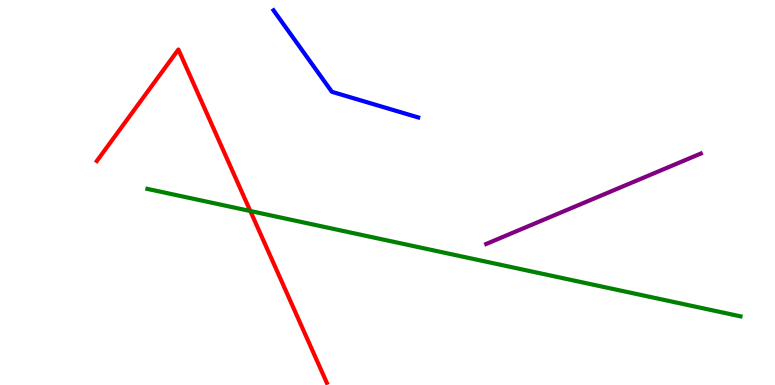[{'lines': ['blue', 'red'], 'intersections': []}, {'lines': ['green', 'red'], 'intersections': [{'x': 3.23, 'y': 4.52}]}, {'lines': ['purple', 'red'], 'intersections': []}, {'lines': ['blue', 'green'], 'intersections': []}, {'lines': ['blue', 'purple'], 'intersections': []}, {'lines': ['green', 'purple'], 'intersections': []}]